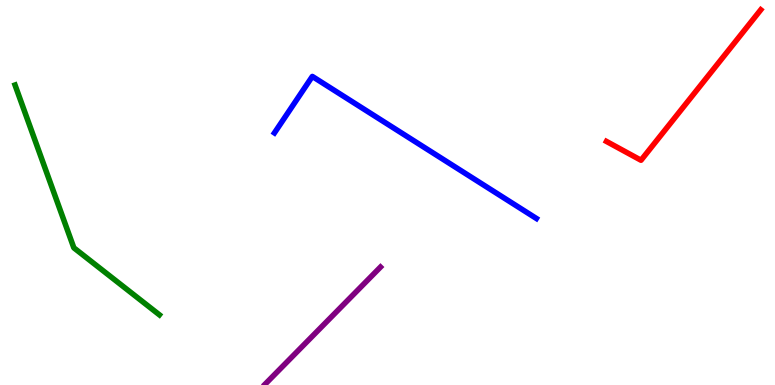[{'lines': ['blue', 'red'], 'intersections': []}, {'lines': ['green', 'red'], 'intersections': []}, {'lines': ['purple', 'red'], 'intersections': []}, {'lines': ['blue', 'green'], 'intersections': []}, {'lines': ['blue', 'purple'], 'intersections': []}, {'lines': ['green', 'purple'], 'intersections': []}]